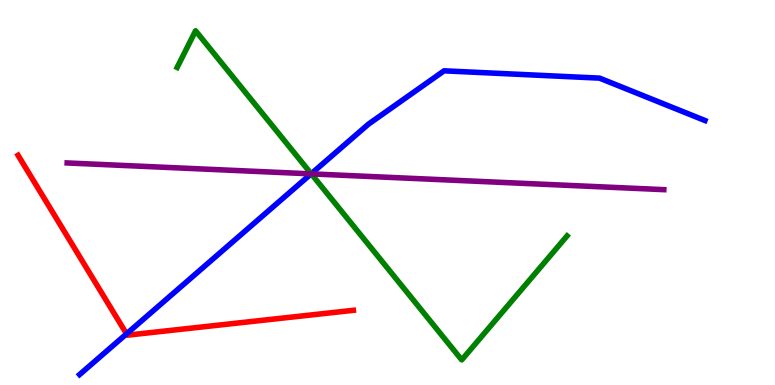[{'lines': ['blue', 'red'], 'intersections': [{'x': 1.63, 'y': 1.33}]}, {'lines': ['green', 'red'], 'intersections': []}, {'lines': ['purple', 'red'], 'intersections': []}, {'lines': ['blue', 'green'], 'intersections': [{'x': 4.02, 'y': 5.49}]}, {'lines': ['blue', 'purple'], 'intersections': [{'x': 4.01, 'y': 5.48}]}, {'lines': ['green', 'purple'], 'intersections': [{'x': 4.02, 'y': 5.48}]}]